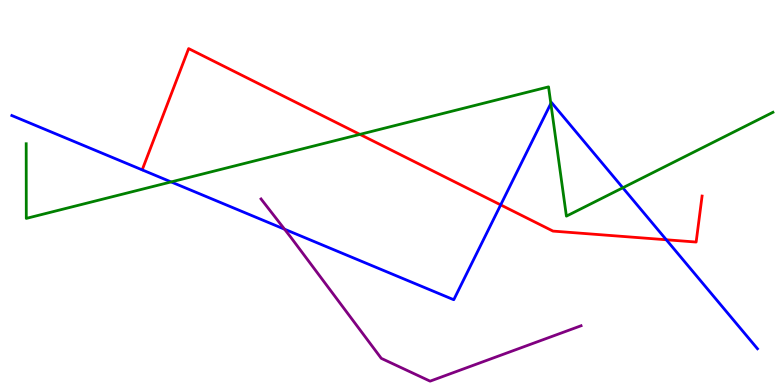[{'lines': ['blue', 'red'], 'intersections': [{'x': 6.46, 'y': 4.68}, {'x': 8.6, 'y': 3.77}]}, {'lines': ['green', 'red'], 'intersections': [{'x': 4.64, 'y': 6.51}]}, {'lines': ['purple', 'red'], 'intersections': []}, {'lines': ['blue', 'green'], 'intersections': [{'x': 2.21, 'y': 5.27}, {'x': 7.11, 'y': 7.31}, {'x': 8.04, 'y': 5.12}]}, {'lines': ['blue', 'purple'], 'intersections': [{'x': 3.67, 'y': 4.05}]}, {'lines': ['green', 'purple'], 'intersections': []}]